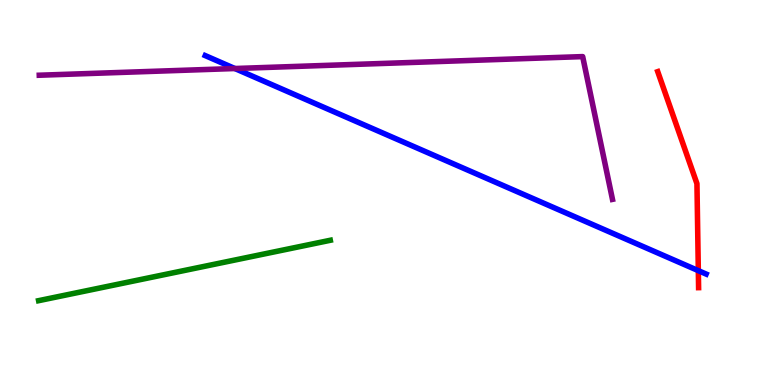[{'lines': ['blue', 'red'], 'intersections': [{'x': 9.01, 'y': 2.97}]}, {'lines': ['green', 'red'], 'intersections': []}, {'lines': ['purple', 'red'], 'intersections': []}, {'lines': ['blue', 'green'], 'intersections': []}, {'lines': ['blue', 'purple'], 'intersections': [{'x': 3.03, 'y': 8.22}]}, {'lines': ['green', 'purple'], 'intersections': []}]